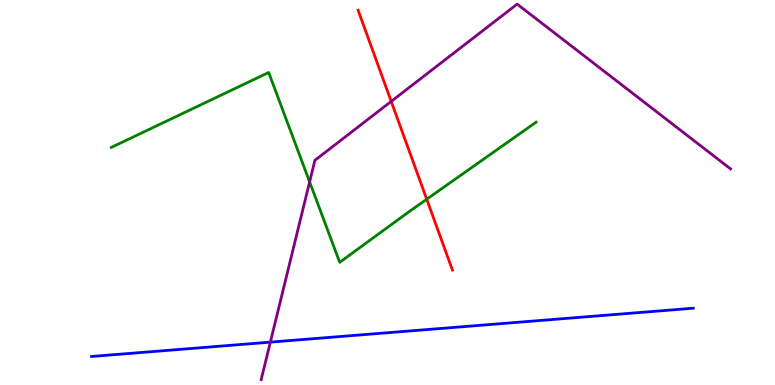[{'lines': ['blue', 'red'], 'intersections': []}, {'lines': ['green', 'red'], 'intersections': [{'x': 5.51, 'y': 4.82}]}, {'lines': ['purple', 'red'], 'intersections': [{'x': 5.05, 'y': 7.37}]}, {'lines': ['blue', 'green'], 'intersections': []}, {'lines': ['blue', 'purple'], 'intersections': [{'x': 3.49, 'y': 1.11}]}, {'lines': ['green', 'purple'], 'intersections': [{'x': 4.0, 'y': 5.28}]}]